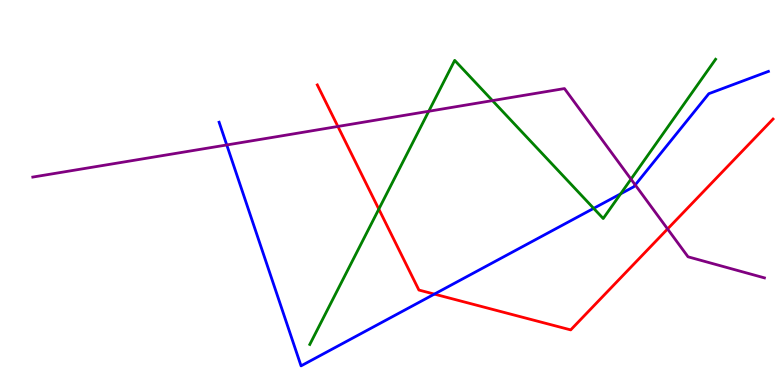[{'lines': ['blue', 'red'], 'intersections': [{'x': 5.6, 'y': 2.36}]}, {'lines': ['green', 'red'], 'intersections': [{'x': 4.89, 'y': 4.57}]}, {'lines': ['purple', 'red'], 'intersections': [{'x': 4.36, 'y': 6.72}, {'x': 8.61, 'y': 4.05}]}, {'lines': ['blue', 'green'], 'intersections': [{'x': 7.66, 'y': 4.59}, {'x': 8.01, 'y': 4.96}]}, {'lines': ['blue', 'purple'], 'intersections': [{'x': 2.93, 'y': 6.23}, {'x': 8.2, 'y': 5.2}]}, {'lines': ['green', 'purple'], 'intersections': [{'x': 5.53, 'y': 7.11}, {'x': 6.35, 'y': 7.39}, {'x': 8.14, 'y': 5.35}]}]